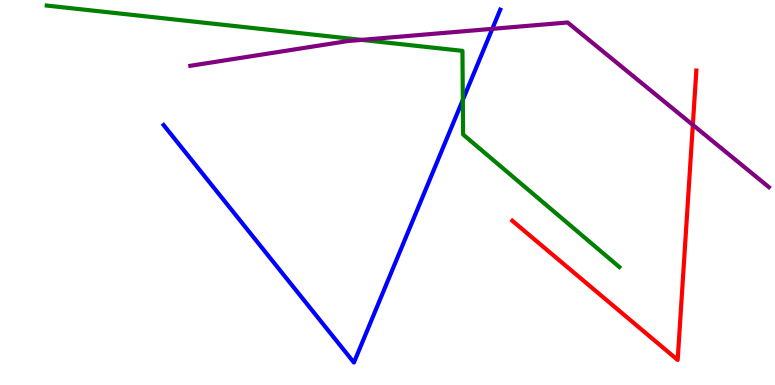[{'lines': ['blue', 'red'], 'intersections': []}, {'lines': ['green', 'red'], 'intersections': []}, {'lines': ['purple', 'red'], 'intersections': [{'x': 8.94, 'y': 6.76}]}, {'lines': ['blue', 'green'], 'intersections': [{'x': 5.97, 'y': 7.4}]}, {'lines': ['blue', 'purple'], 'intersections': [{'x': 6.35, 'y': 9.25}]}, {'lines': ['green', 'purple'], 'intersections': [{'x': 4.67, 'y': 8.96}]}]